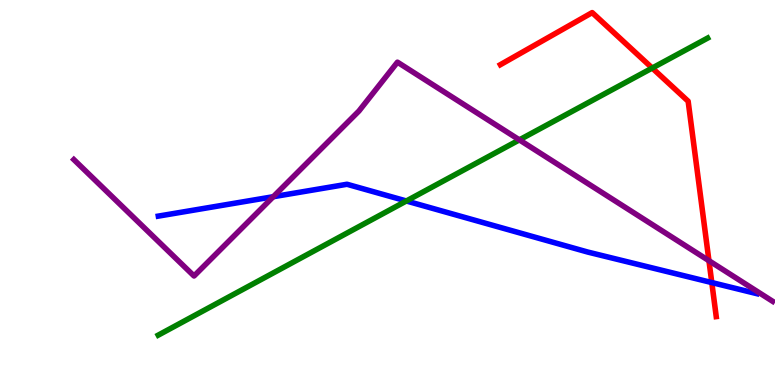[{'lines': ['blue', 'red'], 'intersections': [{'x': 9.18, 'y': 2.66}]}, {'lines': ['green', 'red'], 'intersections': [{'x': 8.42, 'y': 8.23}]}, {'lines': ['purple', 'red'], 'intersections': [{'x': 9.15, 'y': 3.23}]}, {'lines': ['blue', 'green'], 'intersections': [{'x': 5.24, 'y': 4.78}]}, {'lines': ['blue', 'purple'], 'intersections': [{'x': 3.53, 'y': 4.89}]}, {'lines': ['green', 'purple'], 'intersections': [{'x': 6.7, 'y': 6.37}]}]